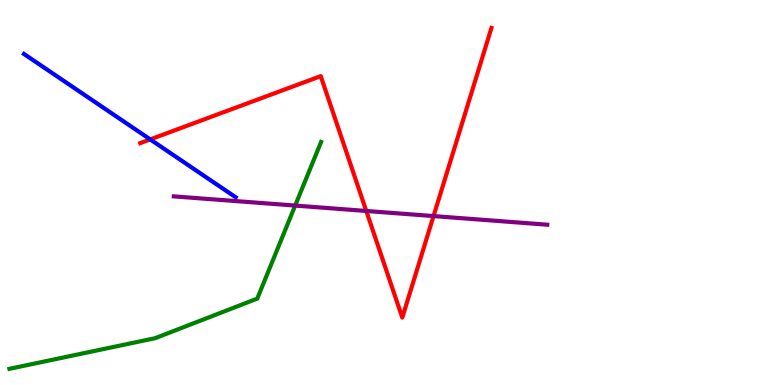[{'lines': ['blue', 'red'], 'intersections': [{'x': 1.94, 'y': 6.38}]}, {'lines': ['green', 'red'], 'intersections': []}, {'lines': ['purple', 'red'], 'intersections': [{'x': 4.73, 'y': 4.52}, {'x': 5.59, 'y': 4.39}]}, {'lines': ['blue', 'green'], 'intersections': []}, {'lines': ['blue', 'purple'], 'intersections': []}, {'lines': ['green', 'purple'], 'intersections': [{'x': 3.81, 'y': 4.66}]}]